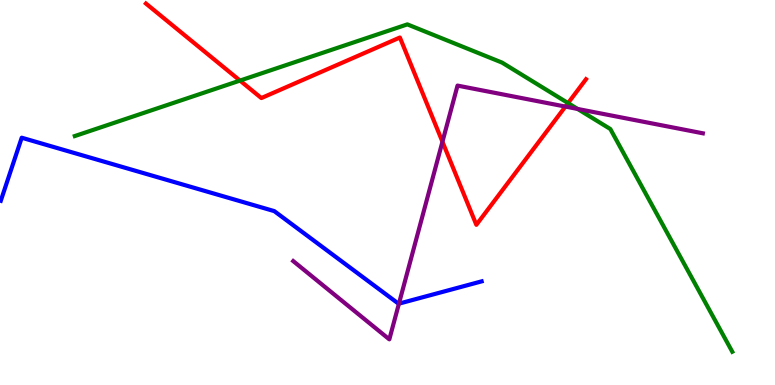[{'lines': ['blue', 'red'], 'intersections': []}, {'lines': ['green', 'red'], 'intersections': [{'x': 3.1, 'y': 7.91}, {'x': 7.33, 'y': 7.32}]}, {'lines': ['purple', 'red'], 'intersections': [{'x': 5.71, 'y': 6.32}, {'x': 7.3, 'y': 7.23}]}, {'lines': ['blue', 'green'], 'intersections': []}, {'lines': ['blue', 'purple'], 'intersections': [{'x': 5.15, 'y': 2.11}]}, {'lines': ['green', 'purple'], 'intersections': [{'x': 7.45, 'y': 7.17}]}]